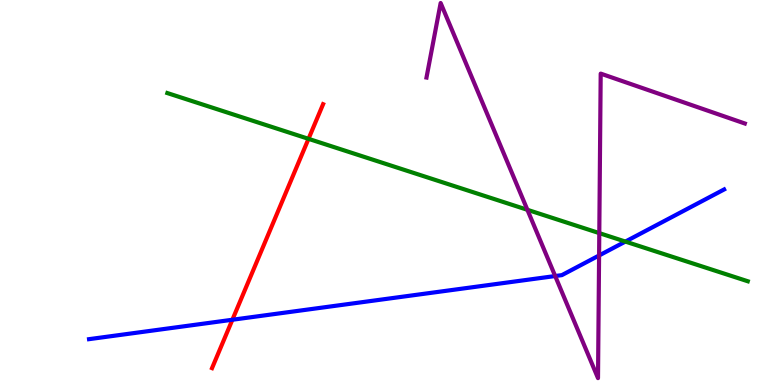[{'lines': ['blue', 'red'], 'intersections': [{'x': 3.0, 'y': 1.69}]}, {'lines': ['green', 'red'], 'intersections': [{'x': 3.98, 'y': 6.39}]}, {'lines': ['purple', 'red'], 'intersections': []}, {'lines': ['blue', 'green'], 'intersections': [{'x': 8.07, 'y': 3.73}]}, {'lines': ['blue', 'purple'], 'intersections': [{'x': 7.16, 'y': 2.83}, {'x': 7.73, 'y': 3.36}]}, {'lines': ['green', 'purple'], 'intersections': [{'x': 6.81, 'y': 4.55}, {'x': 7.73, 'y': 3.95}]}]